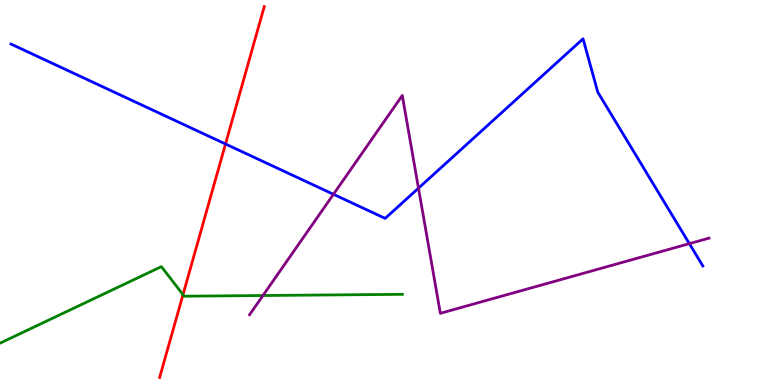[{'lines': ['blue', 'red'], 'intersections': [{'x': 2.91, 'y': 6.26}]}, {'lines': ['green', 'red'], 'intersections': [{'x': 2.36, 'y': 2.35}]}, {'lines': ['purple', 'red'], 'intersections': []}, {'lines': ['blue', 'green'], 'intersections': []}, {'lines': ['blue', 'purple'], 'intersections': [{'x': 4.3, 'y': 4.95}, {'x': 5.4, 'y': 5.11}, {'x': 8.89, 'y': 3.67}]}, {'lines': ['green', 'purple'], 'intersections': [{'x': 3.39, 'y': 2.32}]}]